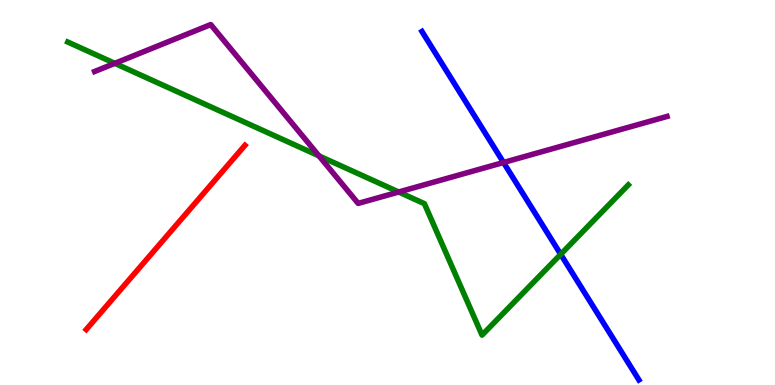[{'lines': ['blue', 'red'], 'intersections': []}, {'lines': ['green', 'red'], 'intersections': []}, {'lines': ['purple', 'red'], 'intersections': []}, {'lines': ['blue', 'green'], 'intersections': [{'x': 7.23, 'y': 3.39}]}, {'lines': ['blue', 'purple'], 'intersections': [{'x': 6.5, 'y': 5.78}]}, {'lines': ['green', 'purple'], 'intersections': [{'x': 1.48, 'y': 8.35}, {'x': 4.12, 'y': 5.95}, {'x': 5.14, 'y': 5.01}]}]